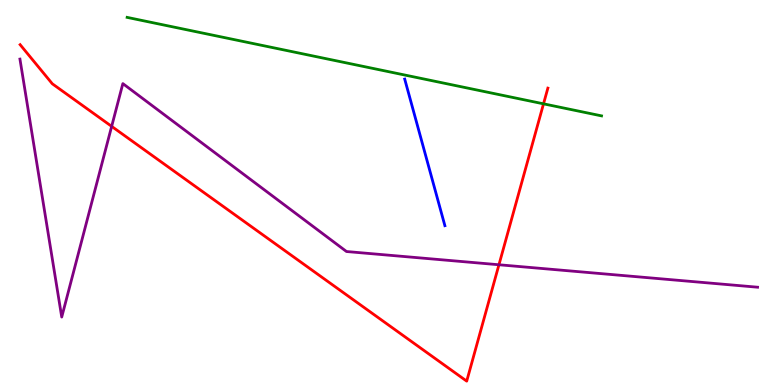[{'lines': ['blue', 'red'], 'intersections': []}, {'lines': ['green', 'red'], 'intersections': [{'x': 7.01, 'y': 7.3}]}, {'lines': ['purple', 'red'], 'intersections': [{'x': 1.44, 'y': 6.72}, {'x': 6.44, 'y': 3.12}]}, {'lines': ['blue', 'green'], 'intersections': []}, {'lines': ['blue', 'purple'], 'intersections': []}, {'lines': ['green', 'purple'], 'intersections': []}]